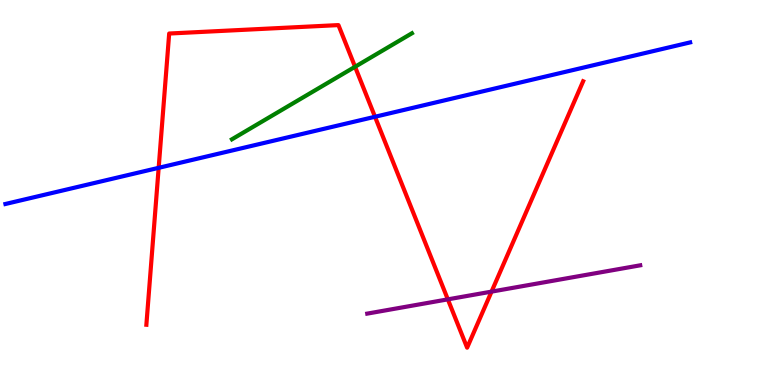[{'lines': ['blue', 'red'], 'intersections': [{'x': 2.05, 'y': 5.64}, {'x': 4.84, 'y': 6.97}]}, {'lines': ['green', 'red'], 'intersections': [{'x': 4.58, 'y': 8.27}]}, {'lines': ['purple', 'red'], 'intersections': [{'x': 5.78, 'y': 2.22}, {'x': 6.34, 'y': 2.43}]}, {'lines': ['blue', 'green'], 'intersections': []}, {'lines': ['blue', 'purple'], 'intersections': []}, {'lines': ['green', 'purple'], 'intersections': []}]